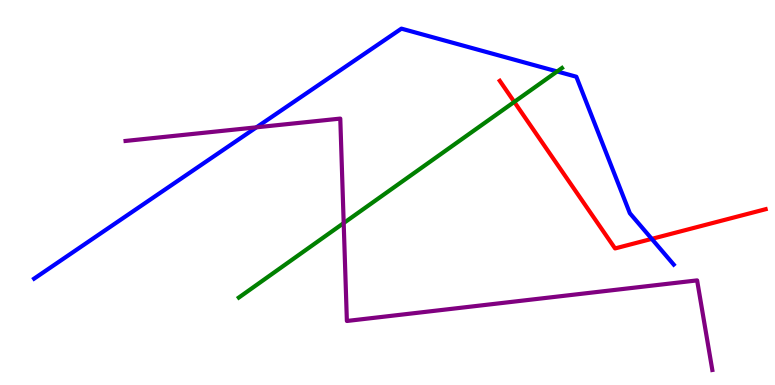[{'lines': ['blue', 'red'], 'intersections': [{'x': 8.41, 'y': 3.8}]}, {'lines': ['green', 'red'], 'intersections': [{'x': 6.64, 'y': 7.35}]}, {'lines': ['purple', 'red'], 'intersections': []}, {'lines': ['blue', 'green'], 'intersections': [{'x': 7.19, 'y': 8.14}]}, {'lines': ['blue', 'purple'], 'intersections': [{'x': 3.31, 'y': 6.69}]}, {'lines': ['green', 'purple'], 'intersections': [{'x': 4.43, 'y': 4.21}]}]